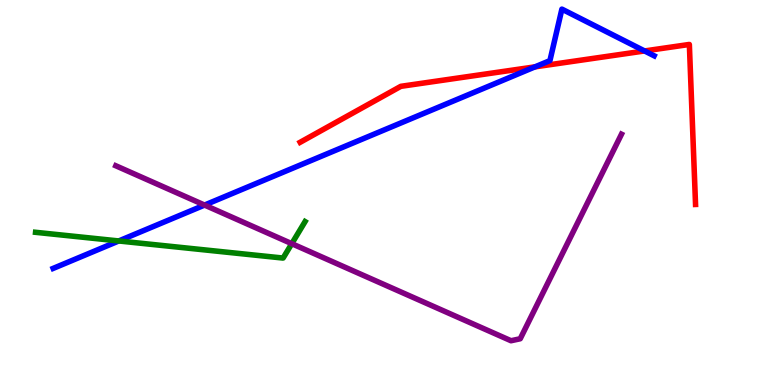[{'lines': ['blue', 'red'], 'intersections': [{'x': 6.9, 'y': 8.26}, {'x': 8.32, 'y': 8.68}]}, {'lines': ['green', 'red'], 'intersections': []}, {'lines': ['purple', 'red'], 'intersections': []}, {'lines': ['blue', 'green'], 'intersections': [{'x': 1.53, 'y': 3.74}]}, {'lines': ['blue', 'purple'], 'intersections': [{'x': 2.64, 'y': 4.67}]}, {'lines': ['green', 'purple'], 'intersections': [{'x': 3.76, 'y': 3.67}]}]